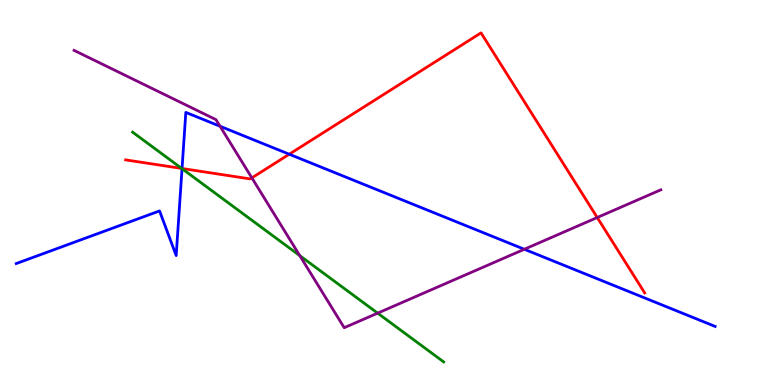[{'lines': ['blue', 'red'], 'intersections': [{'x': 2.35, 'y': 5.62}, {'x': 3.73, 'y': 5.99}]}, {'lines': ['green', 'red'], 'intersections': [{'x': 2.34, 'y': 5.62}]}, {'lines': ['purple', 'red'], 'intersections': [{'x': 3.25, 'y': 5.38}, {'x': 7.71, 'y': 4.35}]}, {'lines': ['blue', 'green'], 'intersections': [{'x': 2.35, 'y': 5.62}]}, {'lines': ['blue', 'purple'], 'intersections': [{'x': 2.84, 'y': 6.72}, {'x': 6.77, 'y': 3.53}]}, {'lines': ['green', 'purple'], 'intersections': [{'x': 3.87, 'y': 3.36}, {'x': 4.87, 'y': 1.87}]}]